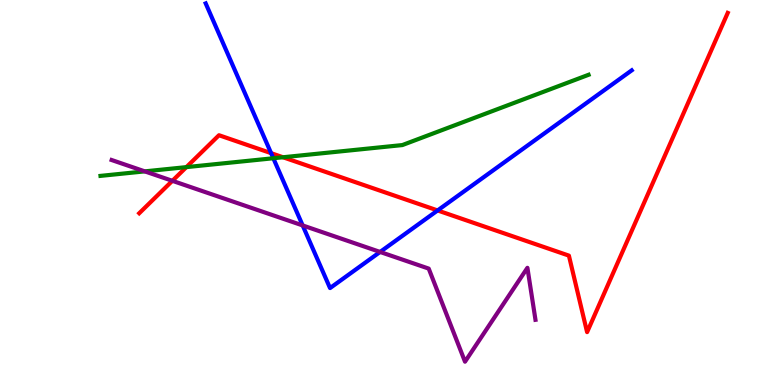[{'lines': ['blue', 'red'], 'intersections': [{'x': 3.5, 'y': 6.02}, {'x': 5.65, 'y': 4.53}]}, {'lines': ['green', 'red'], 'intersections': [{'x': 2.4, 'y': 5.66}, {'x': 3.65, 'y': 5.92}]}, {'lines': ['purple', 'red'], 'intersections': [{'x': 2.22, 'y': 5.3}]}, {'lines': ['blue', 'green'], 'intersections': [{'x': 3.53, 'y': 5.89}]}, {'lines': ['blue', 'purple'], 'intersections': [{'x': 3.91, 'y': 4.14}, {'x': 4.9, 'y': 3.46}]}, {'lines': ['green', 'purple'], 'intersections': [{'x': 1.87, 'y': 5.55}]}]